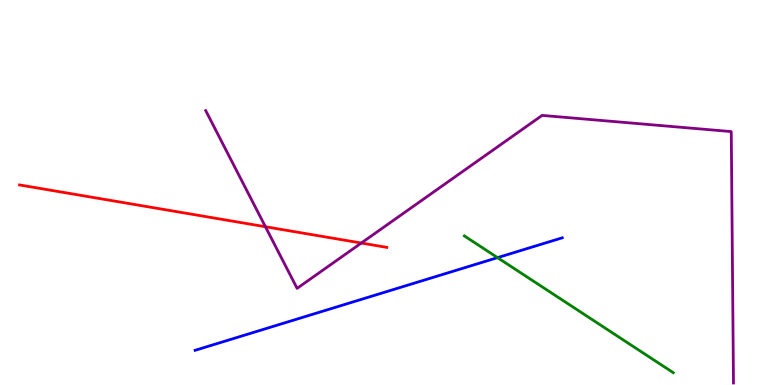[{'lines': ['blue', 'red'], 'intersections': []}, {'lines': ['green', 'red'], 'intersections': []}, {'lines': ['purple', 'red'], 'intersections': [{'x': 3.42, 'y': 4.11}, {'x': 4.66, 'y': 3.69}]}, {'lines': ['blue', 'green'], 'intersections': [{'x': 6.42, 'y': 3.31}]}, {'lines': ['blue', 'purple'], 'intersections': []}, {'lines': ['green', 'purple'], 'intersections': []}]